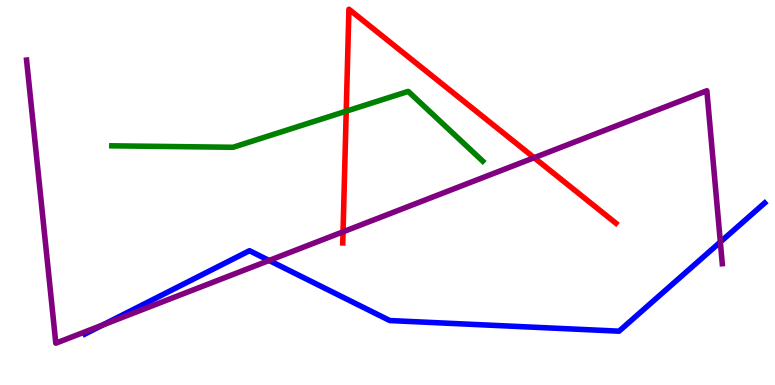[{'lines': ['blue', 'red'], 'intersections': []}, {'lines': ['green', 'red'], 'intersections': [{'x': 4.47, 'y': 7.11}]}, {'lines': ['purple', 'red'], 'intersections': [{'x': 4.43, 'y': 3.98}, {'x': 6.89, 'y': 5.9}]}, {'lines': ['blue', 'green'], 'intersections': []}, {'lines': ['blue', 'purple'], 'intersections': [{'x': 1.33, 'y': 1.56}, {'x': 3.47, 'y': 3.23}, {'x': 9.29, 'y': 3.71}]}, {'lines': ['green', 'purple'], 'intersections': []}]